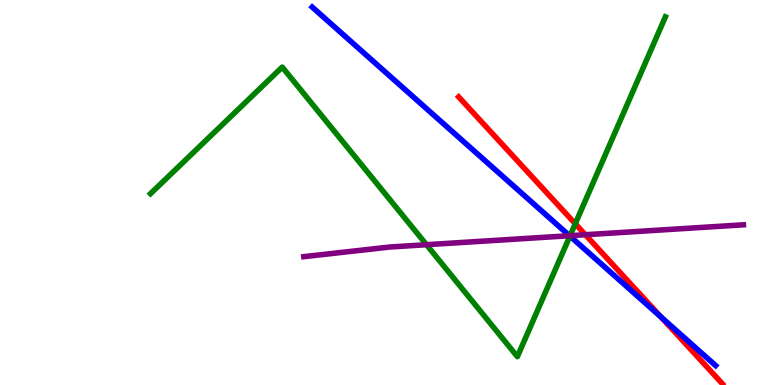[{'lines': ['blue', 'red'], 'intersections': [{'x': 8.53, 'y': 1.76}]}, {'lines': ['green', 'red'], 'intersections': [{'x': 7.42, 'y': 4.19}]}, {'lines': ['purple', 'red'], 'intersections': [{'x': 7.55, 'y': 3.9}]}, {'lines': ['blue', 'green'], 'intersections': [{'x': 7.35, 'y': 3.87}]}, {'lines': ['blue', 'purple'], 'intersections': [{'x': 7.35, 'y': 3.88}]}, {'lines': ['green', 'purple'], 'intersections': [{'x': 5.5, 'y': 3.64}, {'x': 7.36, 'y': 3.88}]}]